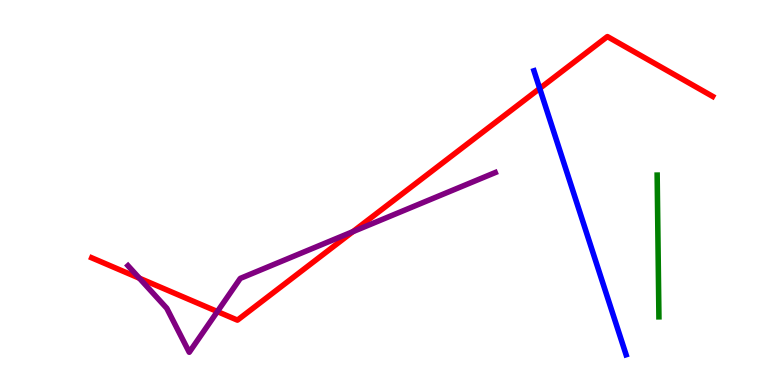[{'lines': ['blue', 'red'], 'intersections': [{'x': 6.96, 'y': 7.7}]}, {'lines': ['green', 'red'], 'intersections': []}, {'lines': ['purple', 'red'], 'intersections': [{'x': 1.8, 'y': 2.77}, {'x': 2.8, 'y': 1.91}, {'x': 4.55, 'y': 3.98}]}, {'lines': ['blue', 'green'], 'intersections': []}, {'lines': ['blue', 'purple'], 'intersections': []}, {'lines': ['green', 'purple'], 'intersections': []}]